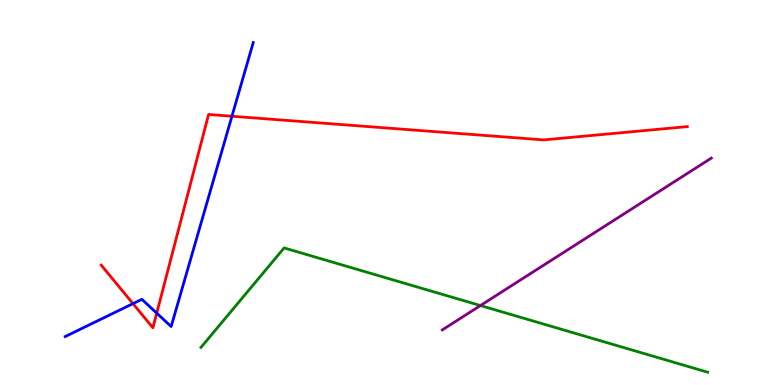[{'lines': ['blue', 'red'], 'intersections': [{'x': 1.72, 'y': 2.11}, {'x': 2.02, 'y': 1.87}, {'x': 2.99, 'y': 6.98}]}, {'lines': ['green', 'red'], 'intersections': []}, {'lines': ['purple', 'red'], 'intersections': []}, {'lines': ['blue', 'green'], 'intersections': []}, {'lines': ['blue', 'purple'], 'intersections': []}, {'lines': ['green', 'purple'], 'intersections': [{'x': 6.2, 'y': 2.06}]}]